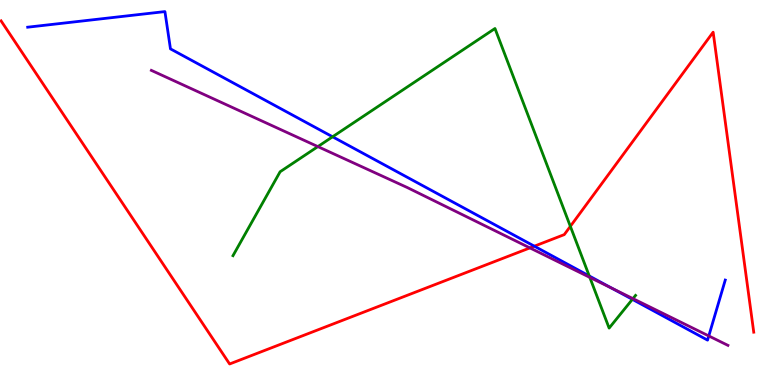[{'lines': ['blue', 'red'], 'intersections': [{'x': 6.89, 'y': 3.61}]}, {'lines': ['green', 'red'], 'intersections': [{'x': 7.36, 'y': 4.12}]}, {'lines': ['purple', 'red'], 'intersections': [{'x': 6.84, 'y': 3.56}]}, {'lines': ['blue', 'green'], 'intersections': [{'x': 4.29, 'y': 6.45}, {'x': 7.6, 'y': 2.83}, {'x': 8.16, 'y': 2.22}]}, {'lines': ['blue', 'purple'], 'intersections': [{'x': 7.9, 'y': 2.51}, {'x': 9.15, 'y': 1.27}]}, {'lines': ['green', 'purple'], 'intersections': [{'x': 4.1, 'y': 6.19}, {'x': 7.61, 'y': 2.8}, {'x': 8.17, 'y': 2.24}]}]